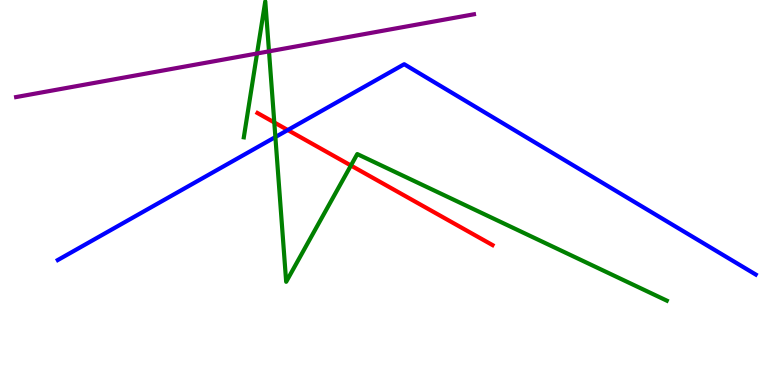[{'lines': ['blue', 'red'], 'intersections': [{'x': 3.71, 'y': 6.62}]}, {'lines': ['green', 'red'], 'intersections': [{'x': 3.54, 'y': 6.82}, {'x': 4.53, 'y': 5.7}]}, {'lines': ['purple', 'red'], 'intersections': []}, {'lines': ['blue', 'green'], 'intersections': [{'x': 3.55, 'y': 6.44}]}, {'lines': ['blue', 'purple'], 'intersections': []}, {'lines': ['green', 'purple'], 'intersections': [{'x': 3.32, 'y': 8.61}, {'x': 3.47, 'y': 8.67}]}]